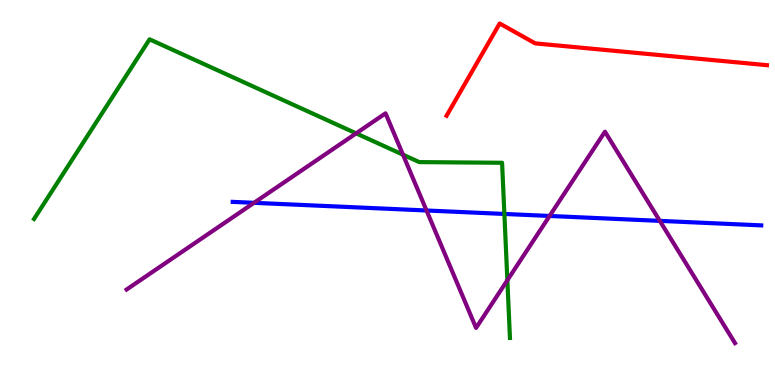[{'lines': ['blue', 'red'], 'intersections': []}, {'lines': ['green', 'red'], 'intersections': []}, {'lines': ['purple', 'red'], 'intersections': []}, {'lines': ['blue', 'green'], 'intersections': [{'x': 6.51, 'y': 4.44}]}, {'lines': ['blue', 'purple'], 'intersections': [{'x': 3.28, 'y': 4.73}, {'x': 5.5, 'y': 4.53}, {'x': 7.09, 'y': 4.39}, {'x': 8.51, 'y': 4.26}]}, {'lines': ['green', 'purple'], 'intersections': [{'x': 4.6, 'y': 6.54}, {'x': 5.2, 'y': 5.98}, {'x': 6.55, 'y': 2.72}]}]